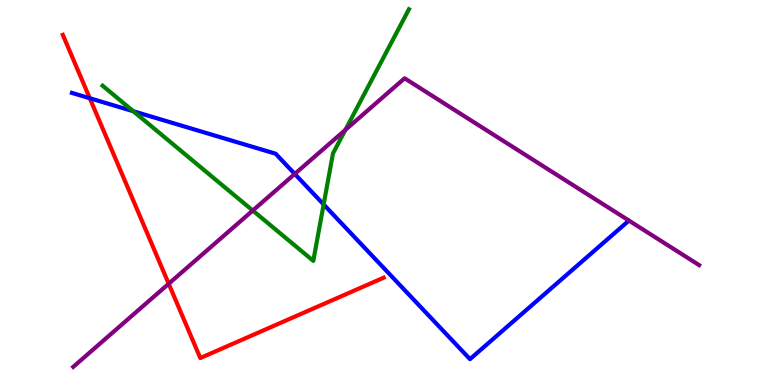[{'lines': ['blue', 'red'], 'intersections': [{'x': 1.16, 'y': 7.45}]}, {'lines': ['green', 'red'], 'intersections': []}, {'lines': ['purple', 'red'], 'intersections': [{'x': 2.18, 'y': 2.63}]}, {'lines': ['blue', 'green'], 'intersections': [{'x': 1.72, 'y': 7.11}, {'x': 4.18, 'y': 4.69}]}, {'lines': ['blue', 'purple'], 'intersections': [{'x': 3.8, 'y': 5.48}]}, {'lines': ['green', 'purple'], 'intersections': [{'x': 3.26, 'y': 4.53}, {'x': 4.46, 'y': 6.63}]}]